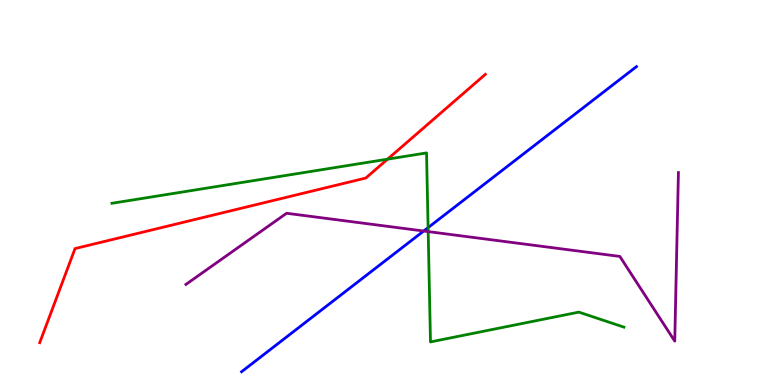[{'lines': ['blue', 'red'], 'intersections': []}, {'lines': ['green', 'red'], 'intersections': [{'x': 5.0, 'y': 5.87}]}, {'lines': ['purple', 'red'], 'intersections': []}, {'lines': ['blue', 'green'], 'intersections': [{'x': 5.52, 'y': 4.09}]}, {'lines': ['blue', 'purple'], 'intersections': [{'x': 5.47, 'y': 4.0}]}, {'lines': ['green', 'purple'], 'intersections': [{'x': 5.52, 'y': 3.98}]}]